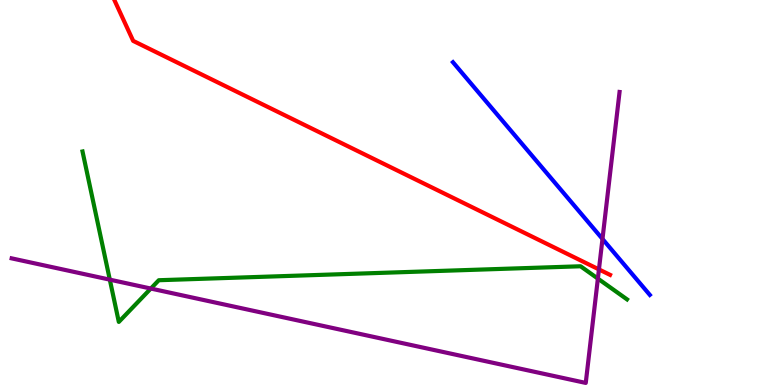[{'lines': ['blue', 'red'], 'intersections': []}, {'lines': ['green', 'red'], 'intersections': []}, {'lines': ['purple', 'red'], 'intersections': [{'x': 7.73, 'y': 3.0}]}, {'lines': ['blue', 'green'], 'intersections': []}, {'lines': ['blue', 'purple'], 'intersections': [{'x': 7.77, 'y': 3.79}]}, {'lines': ['green', 'purple'], 'intersections': [{'x': 1.42, 'y': 2.74}, {'x': 1.95, 'y': 2.51}, {'x': 7.71, 'y': 2.76}]}]